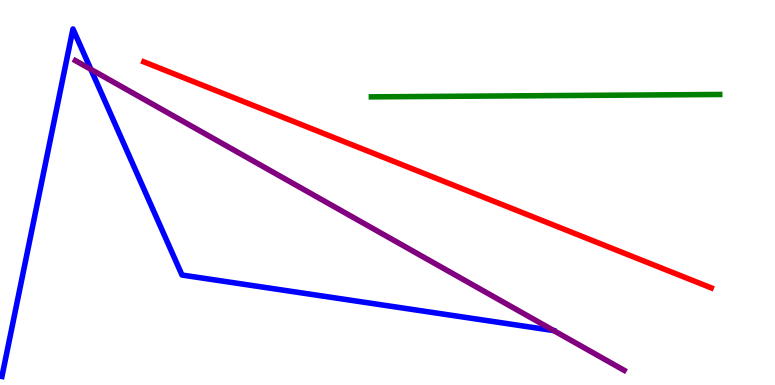[{'lines': ['blue', 'red'], 'intersections': []}, {'lines': ['green', 'red'], 'intersections': []}, {'lines': ['purple', 'red'], 'intersections': []}, {'lines': ['blue', 'green'], 'intersections': []}, {'lines': ['blue', 'purple'], 'intersections': [{'x': 1.17, 'y': 8.2}]}, {'lines': ['green', 'purple'], 'intersections': []}]